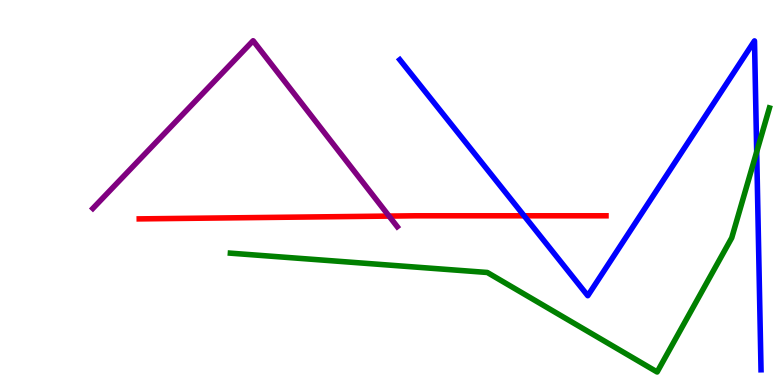[{'lines': ['blue', 'red'], 'intersections': [{'x': 6.76, 'y': 4.4}]}, {'lines': ['green', 'red'], 'intersections': []}, {'lines': ['purple', 'red'], 'intersections': [{'x': 5.02, 'y': 4.39}]}, {'lines': ['blue', 'green'], 'intersections': [{'x': 9.76, 'y': 6.06}]}, {'lines': ['blue', 'purple'], 'intersections': []}, {'lines': ['green', 'purple'], 'intersections': []}]